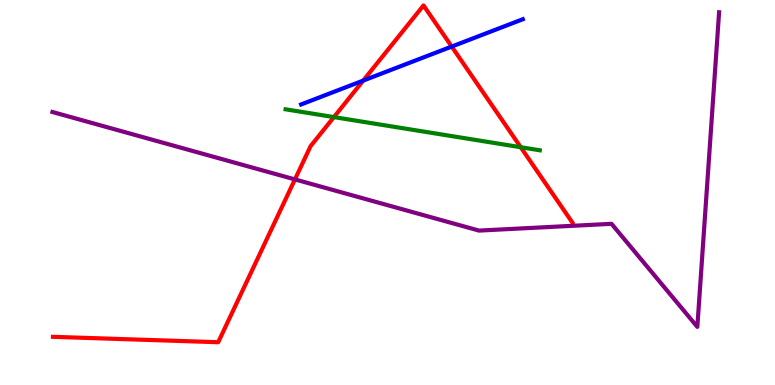[{'lines': ['blue', 'red'], 'intersections': [{'x': 4.69, 'y': 7.91}, {'x': 5.83, 'y': 8.79}]}, {'lines': ['green', 'red'], 'intersections': [{'x': 4.31, 'y': 6.96}, {'x': 6.72, 'y': 6.18}]}, {'lines': ['purple', 'red'], 'intersections': [{'x': 3.81, 'y': 5.34}]}, {'lines': ['blue', 'green'], 'intersections': []}, {'lines': ['blue', 'purple'], 'intersections': []}, {'lines': ['green', 'purple'], 'intersections': []}]